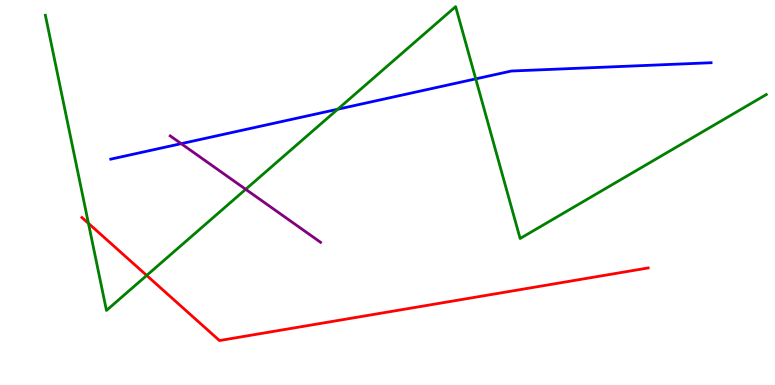[{'lines': ['blue', 'red'], 'intersections': []}, {'lines': ['green', 'red'], 'intersections': [{'x': 1.14, 'y': 4.2}, {'x': 1.89, 'y': 2.85}]}, {'lines': ['purple', 'red'], 'intersections': []}, {'lines': ['blue', 'green'], 'intersections': [{'x': 4.36, 'y': 7.16}, {'x': 6.14, 'y': 7.95}]}, {'lines': ['blue', 'purple'], 'intersections': [{'x': 2.34, 'y': 6.27}]}, {'lines': ['green', 'purple'], 'intersections': [{'x': 3.17, 'y': 5.08}]}]